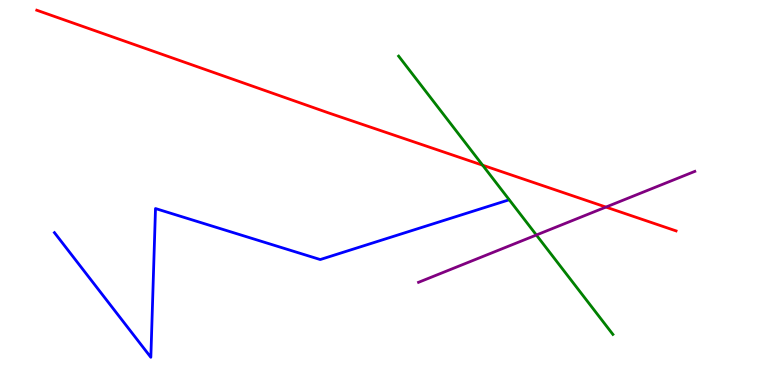[{'lines': ['blue', 'red'], 'intersections': []}, {'lines': ['green', 'red'], 'intersections': [{'x': 6.23, 'y': 5.71}]}, {'lines': ['purple', 'red'], 'intersections': [{'x': 7.82, 'y': 4.62}]}, {'lines': ['blue', 'green'], 'intersections': []}, {'lines': ['blue', 'purple'], 'intersections': []}, {'lines': ['green', 'purple'], 'intersections': [{'x': 6.92, 'y': 3.9}]}]